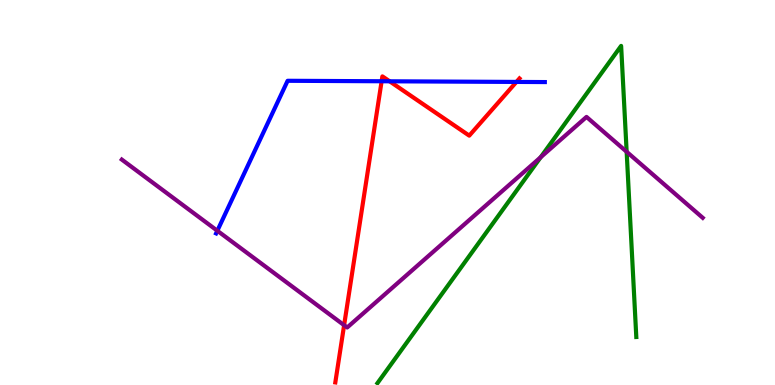[{'lines': ['blue', 'red'], 'intersections': [{'x': 4.92, 'y': 7.89}, {'x': 5.03, 'y': 7.89}, {'x': 6.66, 'y': 7.87}]}, {'lines': ['green', 'red'], 'intersections': []}, {'lines': ['purple', 'red'], 'intersections': [{'x': 4.44, 'y': 1.55}]}, {'lines': ['blue', 'green'], 'intersections': []}, {'lines': ['blue', 'purple'], 'intersections': [{'x': 2.8, 'y': 4.01}]}, {'lines': ['green', 'purple'], 'intersections': [{'x': 6.98, 'y': 5.92}, {'x': 8.09, 'y': 6.06}]}]